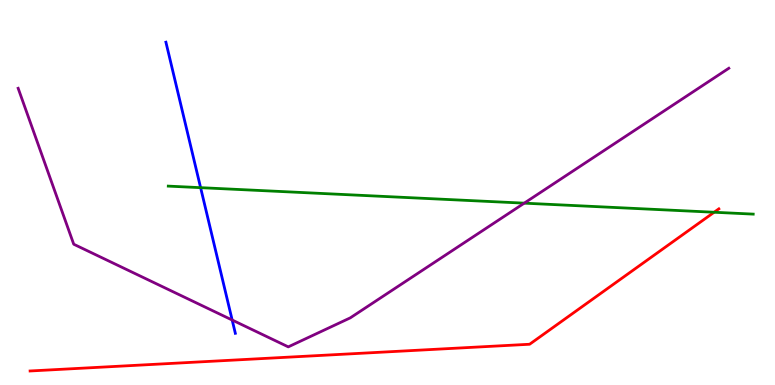[{'lines': ['blue', 'red'], 'intersections': []}, {'lines': ['green', 'red'], 'intersections': [{'x': 9.21, 'y': 4.49}]}, {'lines': ['purple', 'red'], 'intersections': []}, {'lines': ['blue', 'green'], 'intersections': [{'x': 2.59, 'y': 5.13}]}, {'lines': ['blue', 'purple'], 'intersections': [{'x': 3.0, 'y': 1.69}]}, {'lines': ['green', 'purple'], 'intersections': [{'x': 6.76, 'y': 4.72}]}]